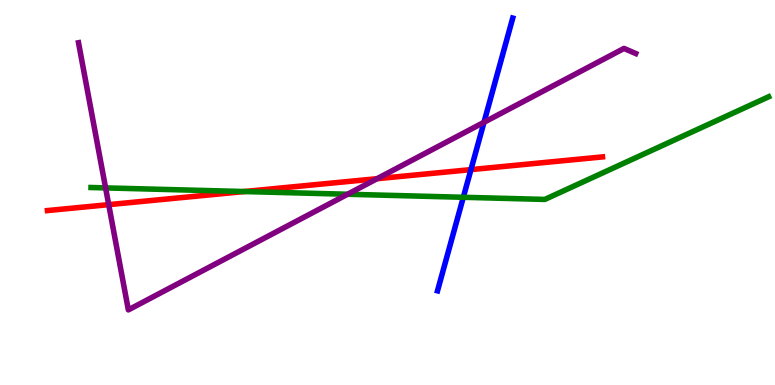[{'lines': ['blue', 'red'], 'intersections': [{'x': 6.08, 'y': 5.59}]}, {'lines': ['green', 'red'], 'intersections': [{'x': 3.15, 'y': 5.03}]}, {'lines': ['purple', 'red'], 'intersections': [{'x': 1.4, 'y': 4.68}, {'x': 4.87, 'y': 5.36}]}, {'lines': ['blue', 'green'], 'intersections': [{'x': 5.98, 'y': 4.88}]}, {'lines': ['blue', 'purple'], 'intersections': [{'x': 6.25, 'y': 6.82}]}, {'lines': ['green', 'purple'], 'intersections': [{'x': 1.36, 'y': 5.12}, {'x': 4.48, 'y': 4.95}]}]